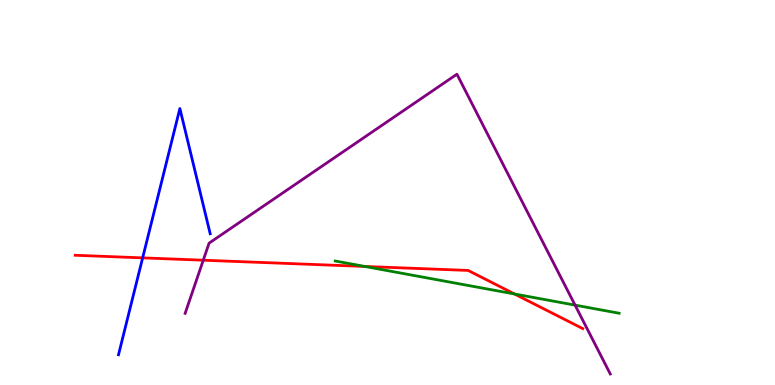[{'lines': ['blue', 'red'], 'intersections': [{'x': 1.84, 'y': 3.3}]}, {'lines': ['green', 'red'], 'intersections': [{'x': 4.71, 'y': 3.08}, {'x': 6.64, 'y': 2.36}]}, {'lines': ['purple', 'red'], 'intersections': [{'x': 2.62, 'y': 3.24}]}, {'lines': ['blue', 'green'], 'intersections': []}, {'lines': ['blue', 'purple'], 'intersections': []}, {'lines': ['green', 'purple'], 'intersections': [{'x': 7.42, 'y': 2.07}]}]